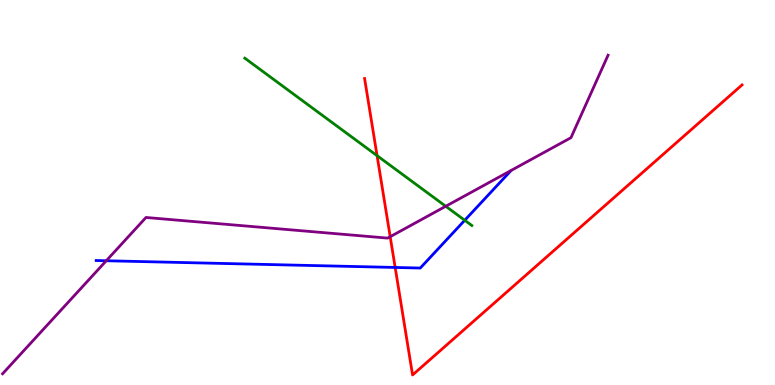[{'lines': ['blue', 'red'], 'intersections': [{'x': 5.1, 'y': 3.05}]}, {'lines': ['green', 'red'], 'intersections': [{'x': 4.87, 'y': 5.96}]}, {'lines': ['purple', 'red'], 'intersections': [{'x': 5.03, 'y': 3.85}]}, {'lines': ['blue', 'green'], 'intersections': [{'x': 6.0, 'y': 4.28}]}, {'lines': ['blue', 'purple'], 'intersections': [{'x': 1.37, 'y': 3.23}]}, {'lines': ['green', 'purple'], 'intersections': [{'x': 5.75, 'y': 4.64}]}]